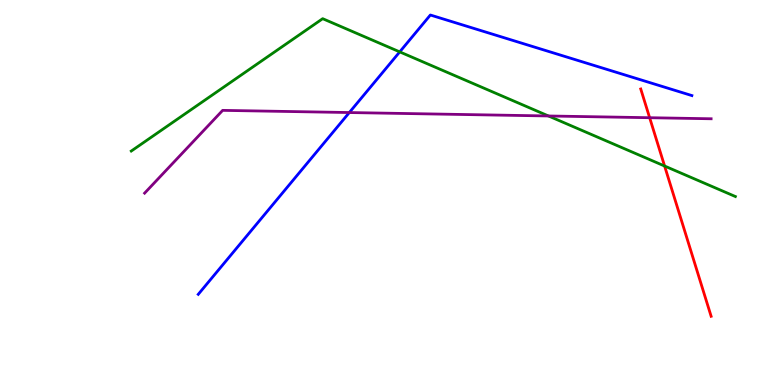[{'lines': ['blue', 'red'], 'intersections': []}, {'lines': ['green', 'red'], 'intersections': [{'x': 8.58, 'y': 5.69}]}, {'lines': ['purple', 'red'], 'intersections': [{'x': 8.38, 'y': 6.94}]}, {'lines': ['blue', 'green'], 'intersections': [{'x': 5.16, 'y': 8.65}]}, {'lines': ['blue', 'purple'], 'intersections': [{'x': 4.51, 'y': 7.08}]}, {'lines': ['green', 'purple'], 'intersections': [{'x': 7.08, 'y': 6.99}]}]